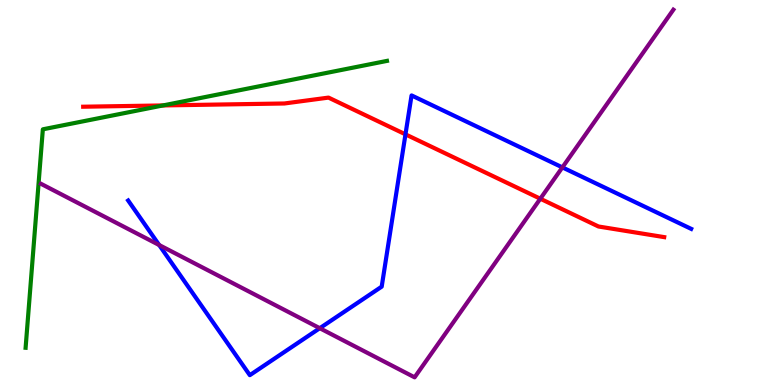[{'lines': ['blue', 'red'], 'intersections': [{'x': 5.23, 'y': 6.51}]}, {'lines': ['green', 'red'], 'intersections': [{'x': 2.1, 'y': 7.26}]}, {'lines': ['purple', 'red'], 'intersections': [{'x': 6.97, 'y': 4.84}]}, {'lines': ['blue', 'green'], 'intersections': []}, {'lines': ['blue', 'purple'], 'intersections': [{'x': 2.05, 'y': 3.64}, {'x': 4.13, 'y': 1.48}, {'x': 7.26, 'y': 5.65}]}, {'lines': ['green', 'purple'], 'intersections': []}]